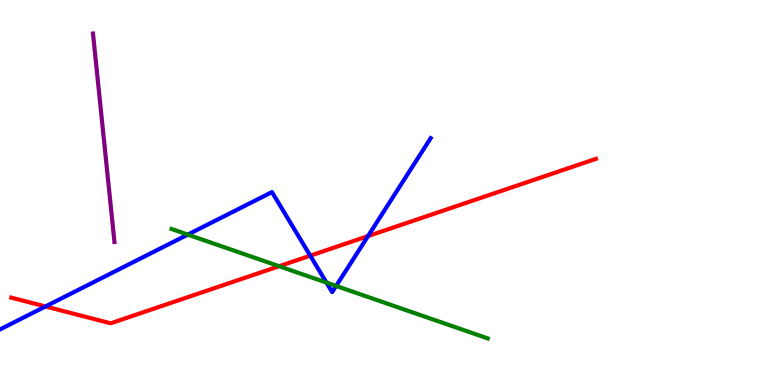[{'lines': ['blue', 'red'], 'intersections': [{'x': 0.587, 'y': 2.04}, {'x': 4.0, 'y': 3.36}, {'x': 4.75, 'y': 3.87}]}, {'lines': ['green', 'red'], 'intersections': [{'x': 3.6, 'y': 3.09}]}, {'lines': ['purple', 'red'], 'intersections': []}, {'lines': ['blue', 'green'], 'intersections': [{'x': 2.42, 'y': 3.91}, {'x': 4.21, 'y': 2.66}, {'x': 4.34, 'y': 2.57}]}, {'lines': ['blue', 'purple'], 'intersections': []}, {'lines': ['green', 'purple'], 'intersections': []}]